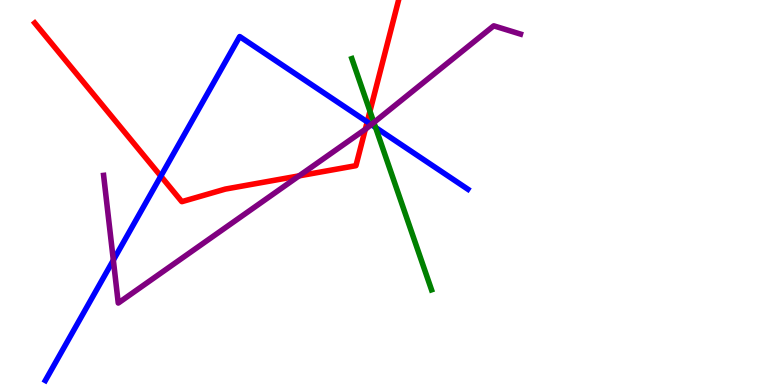[{'lines': ['blue', 'red'], 'intersections': [{'x': 2.08, 'y': 5.42}, {'x': 4.74, 'y': 6.83}]}, {'lines': ['green', 'red'], 'intersections': [{'x': 4.77, 'y': 7.11}]}, {'lines': ['purple', 'red'], 'intersections': [{'x': 3.86, 'y': 5.43}, {'x': 4.71, 'y': 6.64}]}, {'lines': ['blue', 'green'], 'intersections': [{'x': 4.85, 'y': 6.69}]}, {'lines': ['blue', 'purple'], 'intersections': [{'x': 1.46, 'y': 3.24}, {'x': 4.79, 'y': 6.76}]}, {'lines': ['green', 'purple'], 'intersections': [{'x': 4.82, 'y': 6.82}]}]